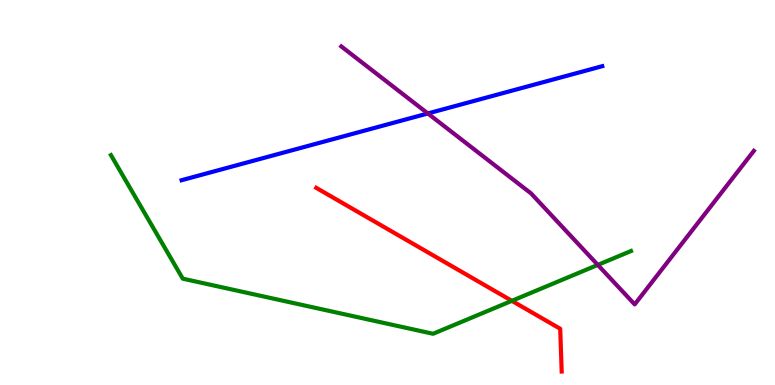[{'lines': ['blue', 'red'], 'intersections': []}, {'lines': ['green', 'red'], 'intersections': [{'x': 6.6, 'y': 2.19}]}, {'lines': ['purple', 'red'], 'intersections': []}, {'lines': ['blue', 'green'], 'intersections': []}, {'lines': ['blue', 'purple'], 'intersections': [{'x': 5.52, 'y': 7.05}]}, {'lines': ['green', 'purple'], 'intersections': [{'x': 7.71, 'y': 3.12}]}]